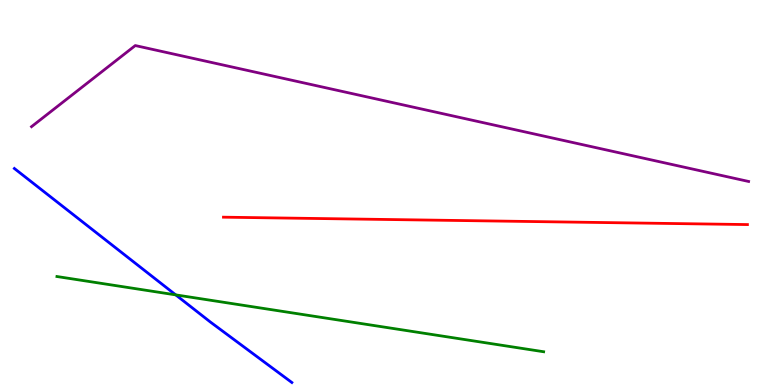[{'lines': ['blue', 'red'], 'intersections': []}, {'lines': ['green', 'red'], 'intersections': []}, {'lines': ['purple', 'red'], 'intersections': []}, {'lines': ['blue', 'green'], 'intersections': [{'x': 2.27, 'y': 2.34}]}, {'lines': ['blue', 'purple'], 'intersections': []}, {'lines': ['green', 'purple'], 'intersections': []}]